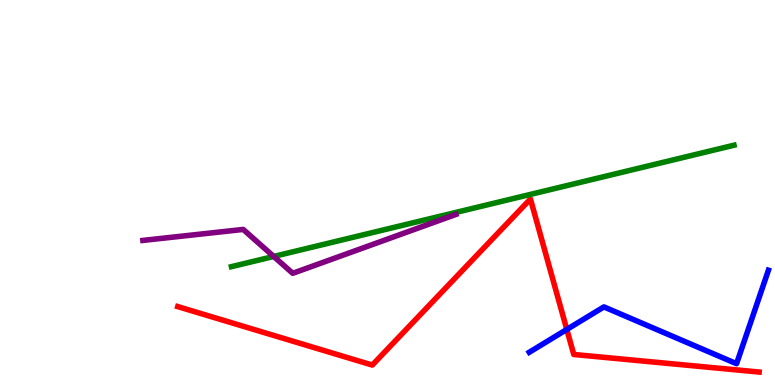[{'lines': ['blue', 'red'], 'intersections': [{'x': 7.31, 'y': 1.44}]}, {'lines': ['green', 'red'], 'intersections': []}, {'lines': ['purple', 'red'], 'intersections': []}, {'lines': ['blue', 'green'], 'intersections': []}, {'lines': ['blue', 'purple'], 'intersections': []}, {'lines': ['green', 'purple'], 'intersections': [{'x': 3.53, 'y': 3.34}]}]